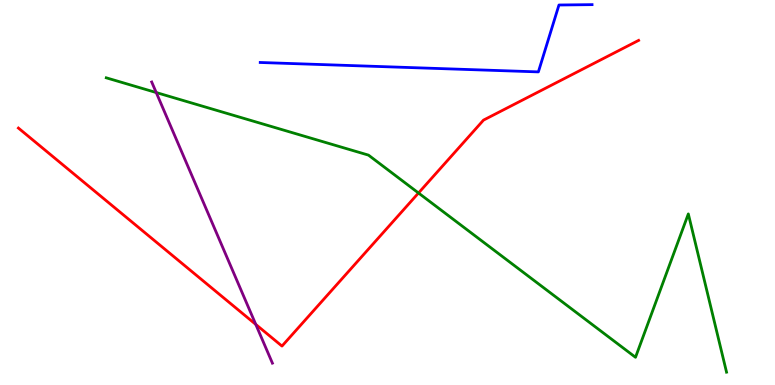[{'lines': ['blue', 'red'], 'intersections': []}, {'lines': ['green', 'red'], 'intersections': [{'x': 5.4, 'y': 4.99}]}, {'lines': ['purple', 'red'], 'intersections': [{'x': 3.3, 'y': 1.57}]}, {'lines': ['blue', 'green'], 'intersections': []}, {'lines': ['blue', 'purple'], 'intersections': []}, {'lines': ['green', 'purple'], 'intersections': [{'x': 2.02, 'y': 7.6}]}]